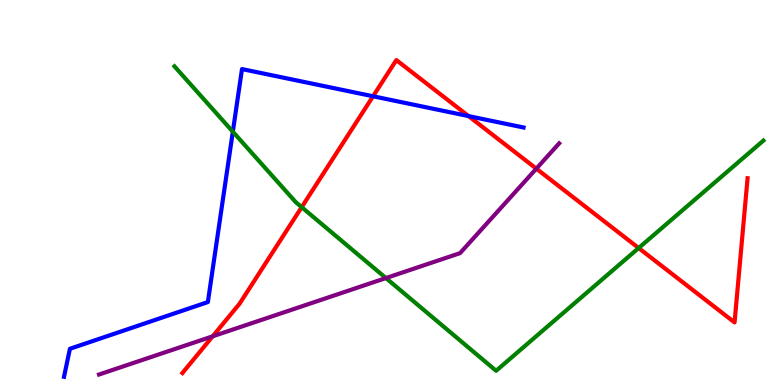[{'lines': ['blue', 'red'], 'intersections': [{'x': 4.81, 'y': 7.5}, {'x': 6.05, 'y': 6.98}]}, {'lines': ['green', 'red'], 'intersections': [{'x': 3.89, 'y': 4.62}, {'x': 8.24, 'y': 3.56}]}, {'lines': ['purple', 'red'], 'intersections': [{'x': 2.74, 'y': 1.26}, {'x': 6.92, 'y': 5.62}]}, {'lines': ['blue', 'green'], 'intersections': [{'x': 3.0, 'y': 6.58}]}, {'lines': ['blue', 'purple'], 'intersections': []}, {'lines': ['green', 'purple'], 'intersections': [{'x': 4.98, 'y': 2.78}]}]